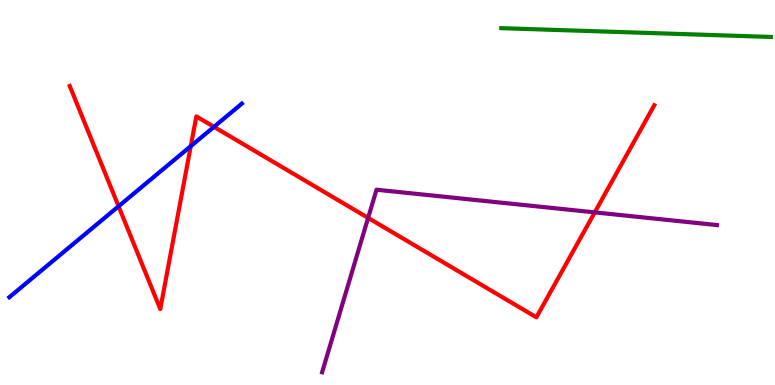[{'lines': ['blue', 'red'], 'intersections': [{'x': 1.53, 'y': 4.64}, {'x': 2.46, 'y': 6.2}, {'x': 2.76, 'y': 6.71}]}, {'lines': ['green', 'red'], 'intersections': []}, {'lines': ['purple', 'red'], 'intersections': [{'x': 4.75, 'y': 4.34}, {'x': 7.67, 'y': 4.48}]}, {'lines': ['blue', 'green'], 'intersections': []}, {'lines': ['blue', 'purple'], 'intersections': []}, {'lines': ['green', 'purple'], 'intersections': []}]